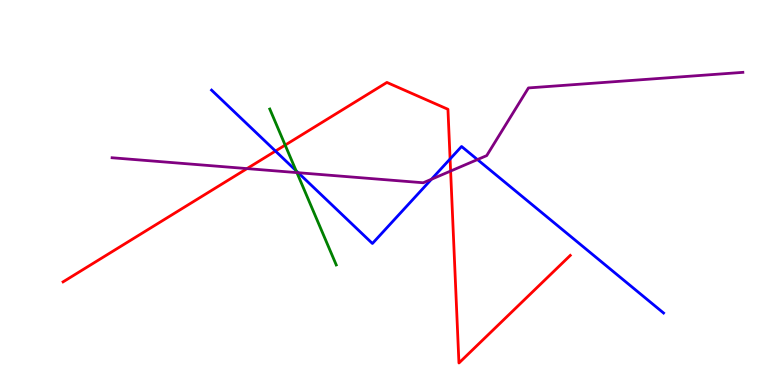[{'lines': ['blue', 'red'], 'intersections': [{'x': 3.55, 'y': 6.08}, {'x': 5.81, 'y': 5.87}]}, {'lines': ['green', 'red'], 'intersections': [{'x': 3.68, 'y': 6.23}]}, {'lines': ['purple', 'red'], 'intersections': [{'x': 3.19, 'y': 5.62}, {'x': 5.81, 'y': 5.56}]}, {'lines': ['blue', 'green'], 'intersections': [{'x': 3.82, 'y': 5.57}]}, {'lines': ['blue', 'purple'], 'intersections': [{'x': 3.85, 'y': 5.51}, {'x': 5.57, 'y': 5.34}, {'x': 6.16, 'y': 5.86}]}, {'lines': ['green', 'purple'], 'intersections': [{'x': 3.83, 'y': 5.52}]}]